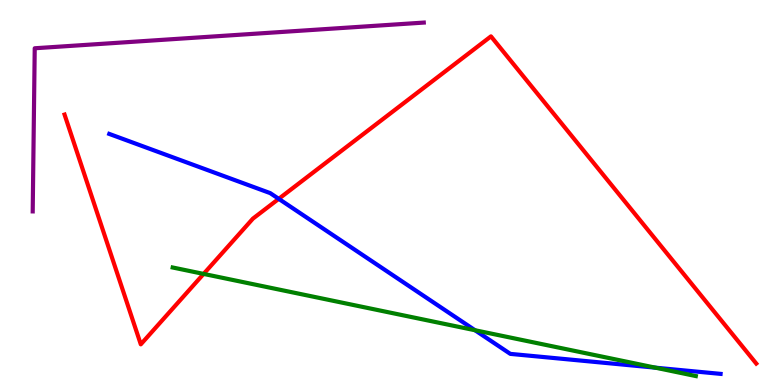[{'lines': ['blue', 'red'], 'intersections': [{'x': 3.6, 'y': 4.84}]}, {'lines': ['green', 'red'], 'intersections': [{'x': 2.63, 'y': 2.89}]}, {'lines': ['purple', 'red'], 'intersections': []}, {'lines': ['blue', 'green'], 'intersections': [{'x': 6.13, 'y': 1.42}, {'x': 8.46, 'y': 0.45}]}, {'lines': ['blue', 'purple'], 'intersections': []}, {'lines': ['green', 'purple'], 'intersections': []}]